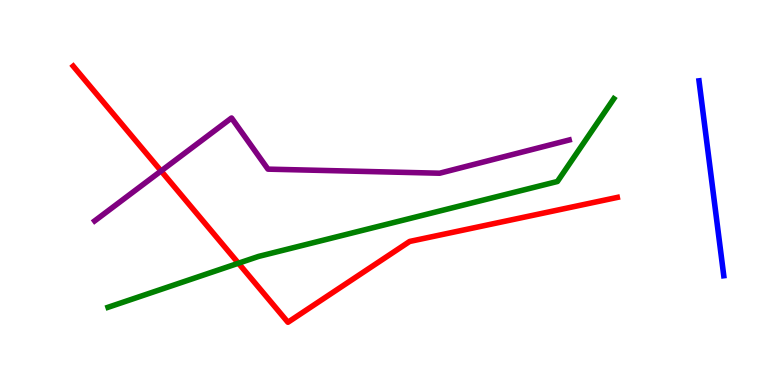[{'lines': ['blue', 'red'], 'intersections': []}, {'lines': ['green', 'red'], 'intersections': [{'x': 3.08, 'y': 3.16}]}, {'lines': ['purple', 'red'], 'intersections': [{'x': 2.08, 'y': 5.56}]}, {'lines': ['blue', 'green'], 'intersections': []}, {'lines': ['blue', 'purple'], 'intersections': []}, {'lines': ['green', 'purple'], 'intersections': []}]